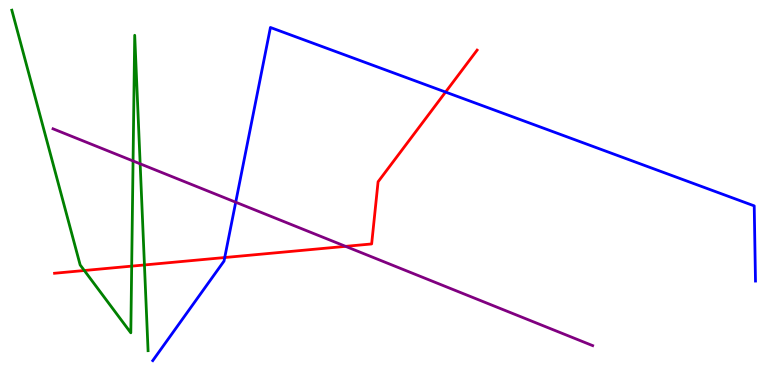[{'lines': ['blue', 'red'], 'intersections': [{'x': 2.9, 'y': 3.31}, {'x': 5.75, 'y': 7.61}]}, {'lines': ['green', 'red'], 'intersections': [{'x': 1.09, 'y': 2.97}, {'x': 1.7, 'y': 3.09}, {'x': 1.86, 'y': 3.12}]}, {'lines': ['purple', 'red'], 'intersections': [{'x': 4.46, 'y': 3.6}]}, {'lines': ['blue', 'green'], 'intersections': []}, {'lines': ['blue', 'purple'], 'intersections': [{'x': 3.04, 'y': 4.75}]}, {'lines': ['green', 'purple'], 'intersections': [{'x': 1.72, 'y': 5.82}, {'x': 1.81, 'y': 5.75}]}]